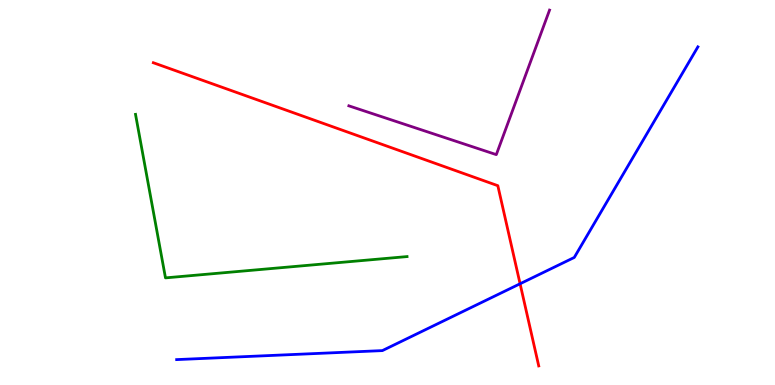[{'lines': ['blue', 'red'], 'intersections': [{'x': 6.71, 'y': 2.63}]}, {'lines': ['green', 'red'], 'intersections': []}, {'lines': ['purple', 'red'], 'intersections': []}, {'lines': ['blue', 'green'], 'intersections': []}, {'lines': ['blue', 'purple'], 'intersections': []}, {'lines': ['green', 'purple'], 'intersections': []}]